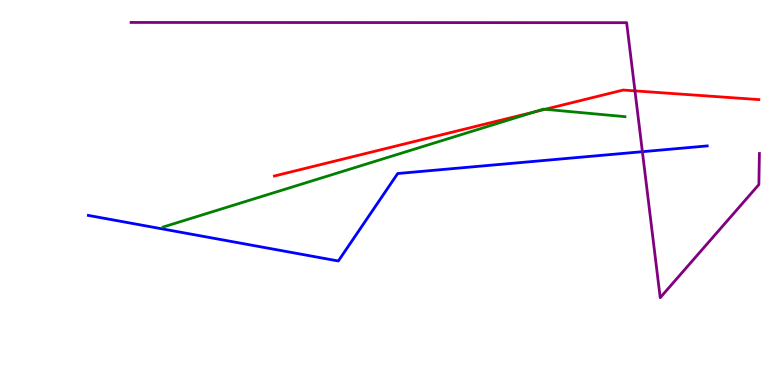[{'lines': ['blue', 'red'], 'intersections': []}, {'lines': ['green', 'red'], 'intersections': [{'x': 6.9, 'y': 7.1}, {'x': 7.03, 'y': 7.16}]}, {'lines': ['purple', 'red'], 'intersections': [{'x': 8.19, 'y': 7.64}]}, {'lines': ['blue', 'green'], 'intersections': []}, {'lines': ['blue', 'purple'], 'intersections': [{'x': 8.29, 'y': 6.06}]}, {'lines': ['green', 'purple'], 'intersections': []}]